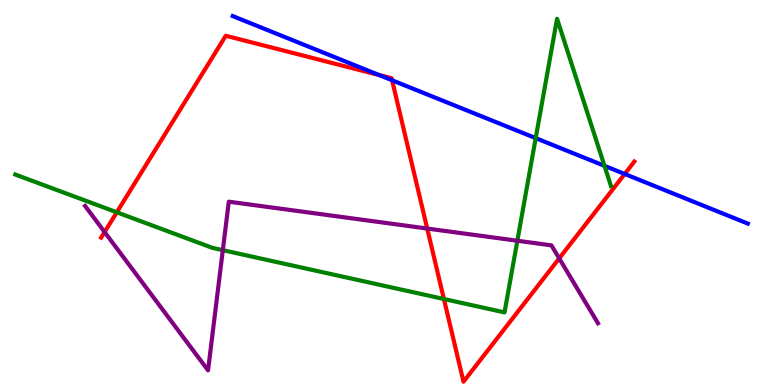[{'lines': ['blue', 'red'], 'intersections': [{'x': 4.89, 'y': 8.05}, {'x': 5.06, 'y': 7.91}, {'x': 8.06, 'y': 5.48}]}, {'lines': ['green', 'red'], 'intersections': [{'x': 1.51, 'y': 4.49}, {'x': 5.73, 'y': 2.23}]}, {'lines': ['purple', 'red'], 'intersections': [{'x': 1.35, 'y': 3.97}, {'x': 5.51, 'y': 4.06}, {'x': 7.22, 'y': 3.29}]}, {'lines': ['blue', 'green'], 'intersections': [{'x': 6.91, 'y': 6.41}, {'x': 7.8, 'y': 5.69}]}, {'lines': ['blue', 'purple'], 'intersections': []}, {'lines': ['green', 'purple'], 'intersections': [{'x': 2.88, 'y': 3.5}, {'x': 6.68, 'y': 3.75}]}]